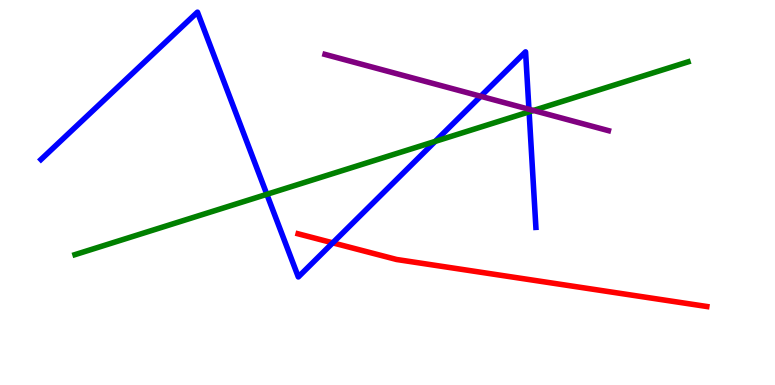[{'lines': ['blue', 'red'], 'intersections': [{'x': 4.29, 'y': 3.69}]}, {'lines': ['green', 'red'], 'intersections': []}, {'lines': ['purple', 'red'], 'intersections': []}, {'lines': ['blue', 'green'], 'intersections': [{'x': 3.44, 'y': 4.95}, {'x': 5.62, 'y': 6.33}, {'x': 6.83, 'y': 7.09}]}, {'lines': ['blue', 'purple'], 'intersections': [{'x': 6.2, 'y': 7.5}, {'x': 6.83, 'y': 7.16}]}, {'lines': ['green', 'purple'], 'intersections': [{'x': 6.88, 'y': 7.13}]}]